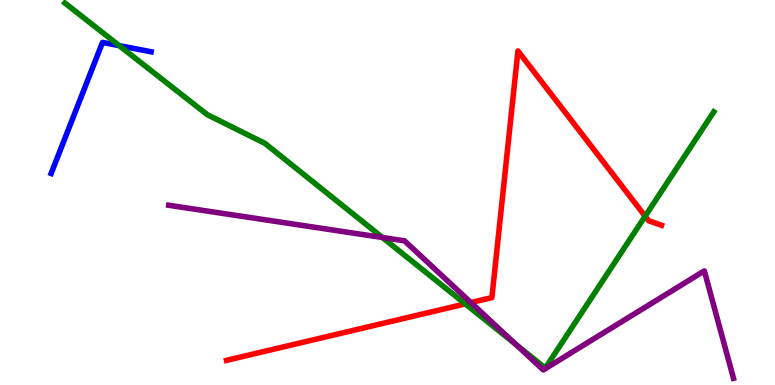[{'lines': ['blue', 'red'], 'intersections': []}, {'lines': ['green', 'red'], 'intersections': [{'x': 6.0, 'y': 2.11}, {'x': 8.32, 'y': 4.38}]}, {'lines': ['purple', 'red'], 'intersections': [{'x': 6.08, 'y': 2.14}]}, {'lines': ['blue', 'green'], 'intersections': [{'x': 1.54, 'y': 8.81}]}, {'lines': ['blue', 'purple'], 'intersections': []}, {'lines': ['green', 'purple'], 'intersections': [{'x': 4.93, 'y': 3.83}, {'x': 6.66, 'y': 1.05}]}]